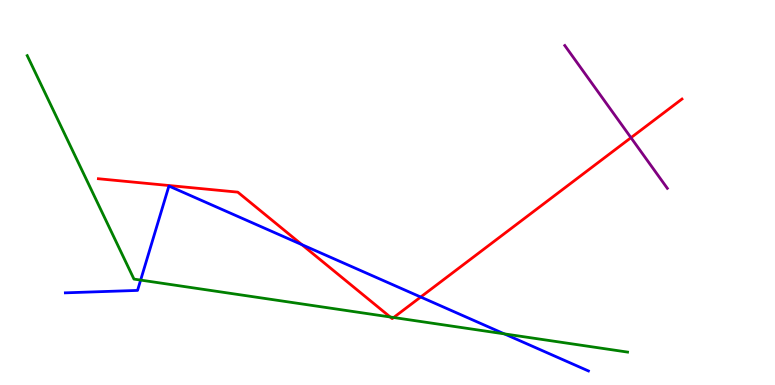[{'lines': ['blue', 'red'], 'intersections': [{'x': 3.9, 'y': 3.65}, {'x': 5.43, 'y': 2.29}]}, {'lines': ['green', 'red'], 'intersections': [{'x': 5.03, 'y': 1.77}, {'x': 5.08, 'y': 1.75}]}, {'lines': ['purple', 'red'], 'intersections': [{'x': 8.14, 'y': 6.42}]}, {'lines': ['blue', 'green'], 'intersections': [{'x': 1.81, 'y': 2.72}, {'x': 6.51, 'y': 1.33}]}, {'lines': ['blue', 'purple'], 'intersections': []}, {'lines': ['green', 'purple'], 'intersections': []}]